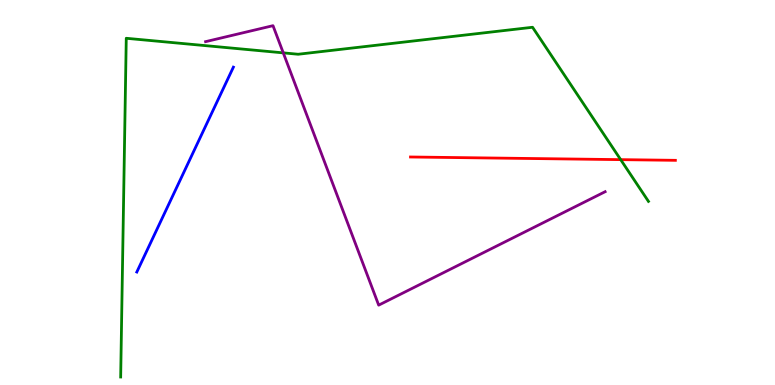[{'lines': ['blue', 'red'], 'intersections': []}, {'lines': ['green', 'red'], 'intersections': [{'x': 8.01, 'y': 5.85}]}, {'lines': ['purple', 'red'], 'intersections': []}, {'lines': ['blue', 'green'], 'intersections': []}, {'lines': ['blue', 'purple'], 'intersections': []}, {'lines': ['green', 'purple'], 'intersections': [{'x': 3.66, 'y': 8.63}]}]